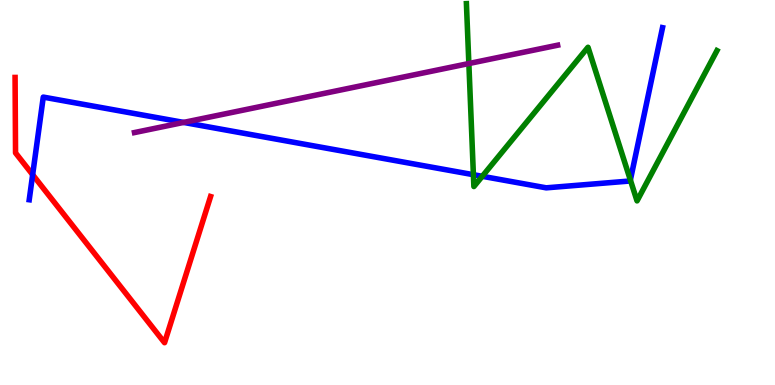[{'lines': ['blue', 'red'], 'intersections': [{'x': 0.421, 'y': 5.46}]}, {'lines': ['green', 'red'], 'intersections': []}, {'lines': ['purple', 'red'], 'intersections': []}, {'lines': ['blue', 'green'], 'intersections': [{'x': 6.11, 'y': 5.46}, {'x': 6.22, 'y': 5.42}, {'x': 8.13, 'y': 5.32}]}, {'lines': ['blue', 'purple'], 'intersections': [{'x': 2.37, 'y': 6.82}]}, {'lines': ['green', 'purple'], 'intersections': [{'x': 6.05, 'y': 8.35}]}]